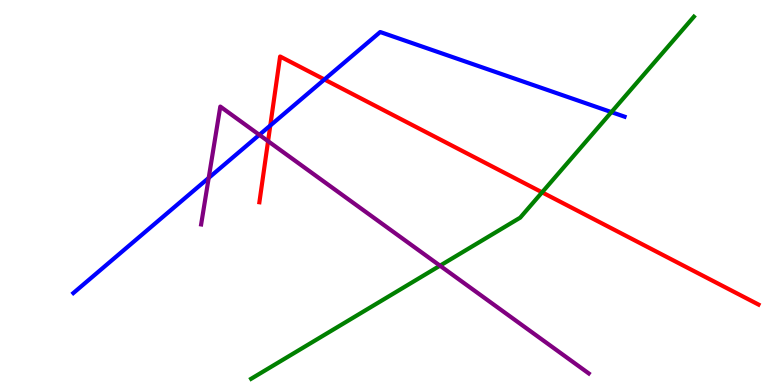[{'lines': ['blue', 'red'], 'intersections': [{'x': 3.49, 'y': 6.74}, {'x': 4.19, 'y': 7.94}]}, {'lines': ['green', 'red'], 'intersections': [{'x': 6.99, 'y': 5.0}]}, {'lines': ['purple', 'red'], 'intersections': [{'x': 3.46, 'y': 6.33}]}, {'lines': ['blue', 'green'], 'intersections': [{'x': 7.89, 'y': 7.09}]}, {'lines': ['blue', 'purple'], 'intersections': [{'x': 2.69, 'y': 5.38}, {'x': 3.35, 'y': 6.5}]}, {'lines': ['green', 'purple'], 'intersections': [{'x': 5.68, 'y': 3.1}]}]